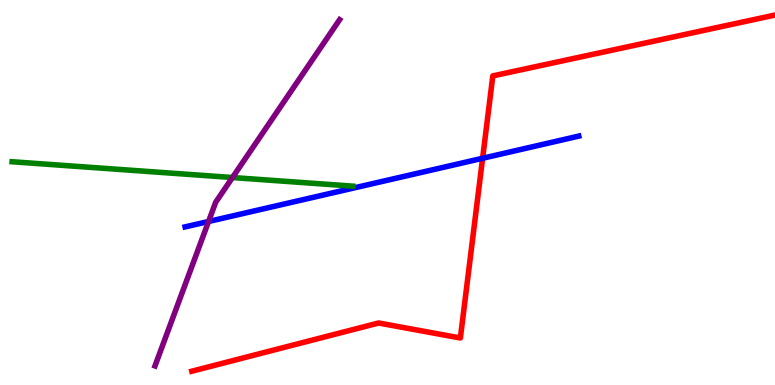[{'lines': ['blue', 'red'], 'intersections': [{'x': 6.23, 'y': 5.89}]}, {'lines': ['green', 'red'], 'intersections': []}, {'lines': ['purple', 'red'], 'intersections': []}, {'lines': ['blue', 'green'], 'intersections': []}, {'lines': ['blue', 'purple'], 'intersections': [{'x': 2.69, 'y': 4.25}]}, {'lines': ['green', 'purple'], 'intersections': [{'x': 3.0, 'y': 5.39}]}]